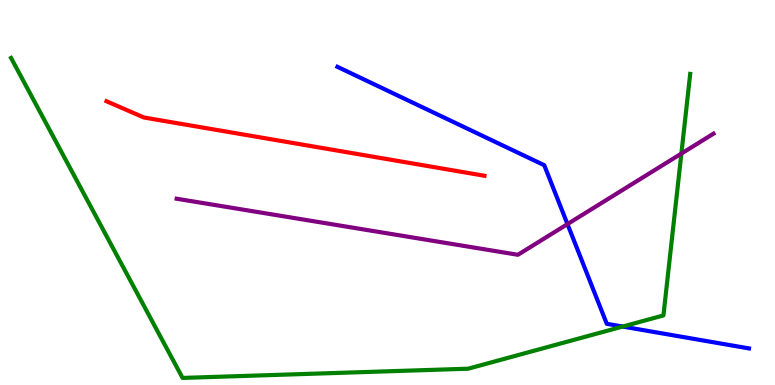[{'lines': ['blue', 'red'], 'intersections': []}, {'lines': ['green', 'red'], 'intersections': []}, {'lines': ['purple', 'red'], 'intersections': []}, {'lines': ['blue', 'green'], 'intersections': [{'x': 8.03, 'y': 1.52}]}, {'lines': ['blue', 'purple'], 'intersections': [{'x': 7.32, 'y': 4.18}]}, {'lines': ['green', 'purple'], 'intersections': [{'x': 8.79, 'y': 6.01}]}]